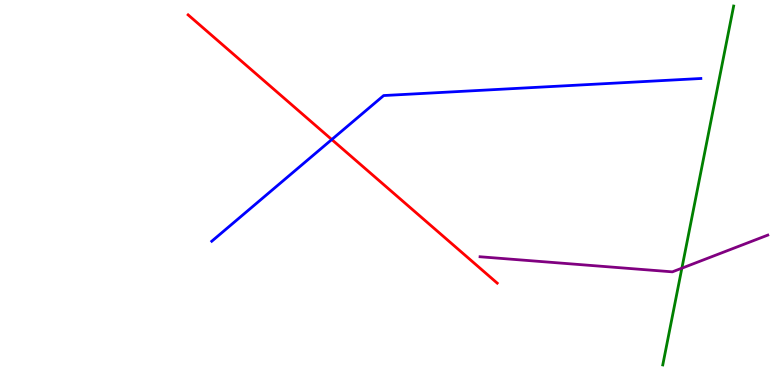[{'lines': ['blue', 'red'], 'intersections': [{'x': 4.28, 'y': 6.38}]}, {'lines': ['green', 'red'], 'intersections': []}, {'lines': ['purple', 'red'], 'intersections': []}, {'lines': ['blue', 'green'], 'intersections': []}, {'lines': ['blue', 'purple'], 'intersections': []}, {'lines': ['green', 'purple'], 'intersections': [{'x': 8.8, 'y': 3.03}]}]